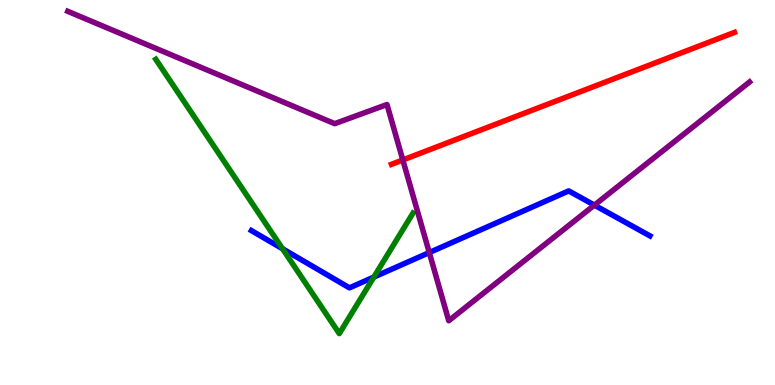[{'lines': ['blue', 'red'], 'intersections': []}, {'lines': ['green', 'red'], 'intersections': []}, {'lines': ['purple', 'red'], 'intersections': [{'x': 5.2, 'y': 5.85}]}, {'lines': ['blue', 'green'], 'intersections': [{'x': 3.65, 'y': 3.54}, {'x': 4.82, 'y': 2.8}]}, {'lines': ['blue', 'purple'], 'intersections': [{'x': 5.54, 'y': 3.44}, {'x': 7.67, 'y': 4.67}]}, {'lines': ['green', 'purple'], 'intersections': []}]